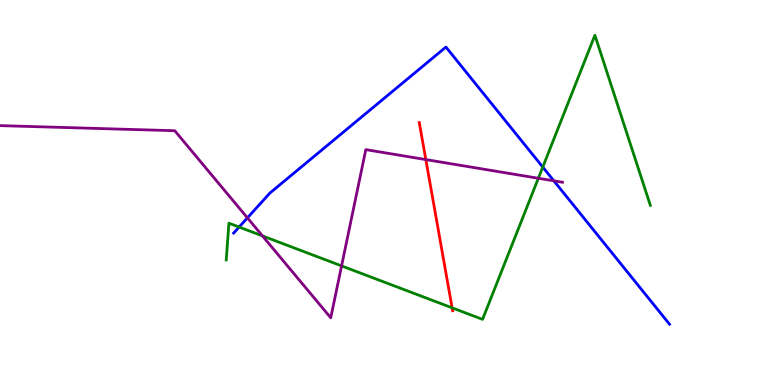[{'lines': ['blue', 'red'], 'intersections': []}, {'lines': ['green', 'red'], 'intersections': [{'x': 5.83, 'y': 2.0}]}, {'lines': ['purple', 'red'], 'intersections': [{'x': 5.49, 'y': 5.85}]}, {'lines': ['blue', 'green'], 'intersections': [{'x': 3.09, 'y': 4.1}, {'x': 7.0, 'y': 5.66}]}, {'lines': ['blue', 'purple'], 'intersections': [{'x': 3.19, 'y': 4.34}, {'x': 7.15, 'y': 5.3}]}, {'lines': ['green', 'purple'], 'intersections': [{'x': 3.39, 'y': 3.87}, {'x': 4.41, 'y': 3.09}, {'x': 6.95, 'y': 5.37}]}]